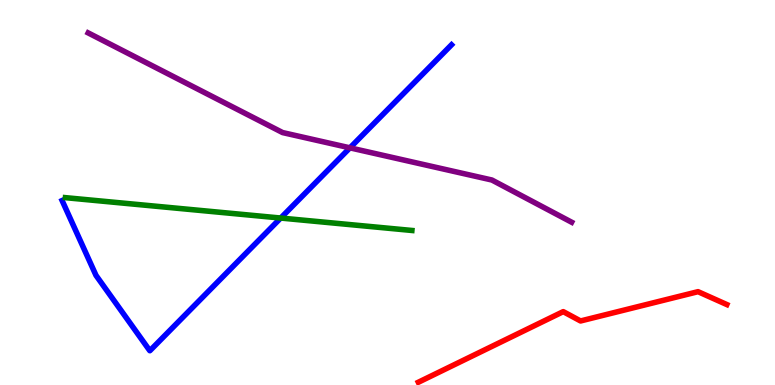[{'lines': ['blue', 'red'], 'intersections': []}, {'lines': ['green', 'red'], 'intersections': []}, {'lines': ['purple', 'red'], 'intersections': []}, {'lines': ['blue', 'green'], 'intersections': [{'x': 3.62, 'y': 4.34}]}, {'lines': ['blue', 'purple'], 'intersections': [{'x': 4.52, 'y': 6.16}]}, {'lines': ['green', 'purple'], 'intersections': []}]